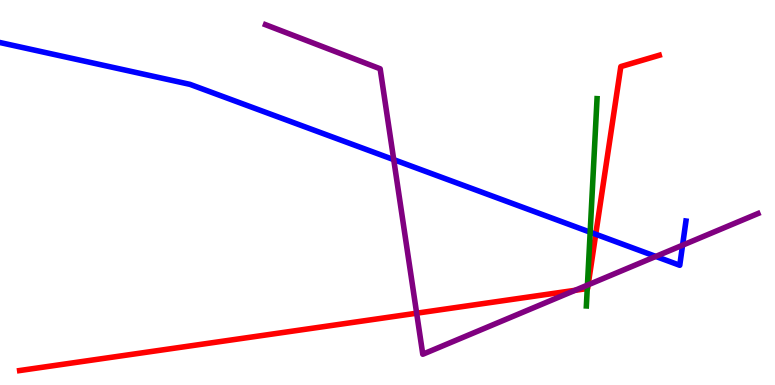[{'lines': ['blue', 'red'], 'intersections': [{'x': 7.69, 'y': 3.92}]}, {'lines': ['green', 'red'], 'intersections': [{'x': 7.58, 'y': 2.51}]}, {'lines': ['purple', 'red'], 'intersections': [{'x': 5.38, 'y': 1.87}, {'x': 7.42, 'y': 2.46}, {'x': 7.59, 'y': 2.6}]}, {'lines': ['blue', 'green'], 'intersections': [{'x': 7.62, 'y': 3.97}]}, {'lines': ['blue', 'purple'], 'intersections': [{'x': 5.08, 'y': 5.85}, {'x': 8.46, 'y': 3.34}, {'x': 8.81, 'y': 3.63}]}, {'lines': ['green', 'purple'], 'intersections': [{'x': 7.58, 'y': 2.59}]}]